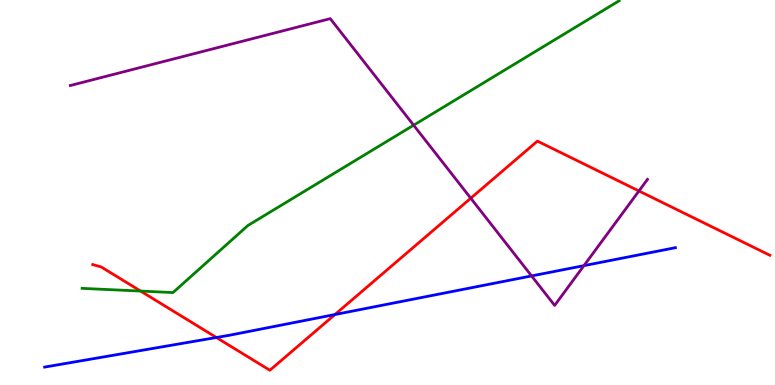[{'lines': ['blue', 'red'], 'intersections': [{'x': 2.79, 'y': 1.23}, {'x': 4.32, 'y': 1.83}]}, {'lines': ['green', 'red'], 'intersections': [{'x': 1.81, 'y': 2.44}]}, {'lines': ['purple', 'red'], 'intersections': [{'x': 6.07, 'y': 4.85}, {'x': 8.24, 'y': 5.04}]}, {'lines': ['blue', 'green'], 'intersections': []}, {'lines': ['blue', 'purple'], 'intersections': [{'x': 6.86, 'y': 2.83}, {'x': 7.53, 'y': 3.1}]}, {'lines': ['green', 'purple'], 'intersections': [{'x': 5.34, 'y': 6.75}]}]